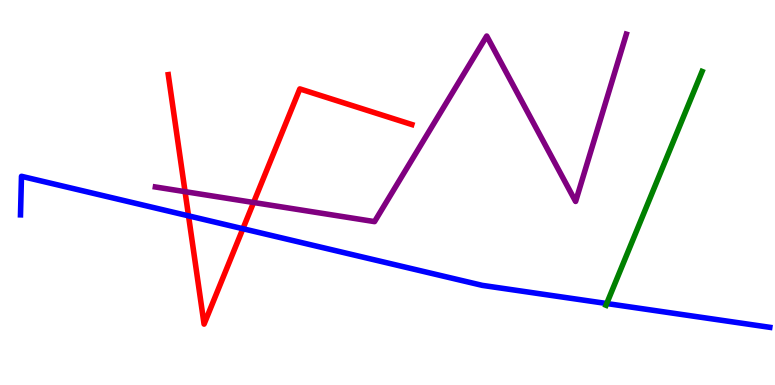[{'lines': ['blue', 'red'], 'intersections': [{'x': 2.43, 'y': 4.39}, {'x': 3.13, 'y': 4.06}]}, {'lines': ['green', 'red'], 'intersections': []}, {'lines': ['purple', 'red'], 'intersections': [{'x': 2.39, 'y': 5.02}, {'x': 3.27, 'y': 4.74}]}, {'lines': ['blue', 'green'], 'intersections': [{'x': 7.83, 'y': 2.12}]}, {'lines': ['blue', 'purple'], 'intersections': []}, {'lines': ['green', 'purple'], 'intersections': []}]